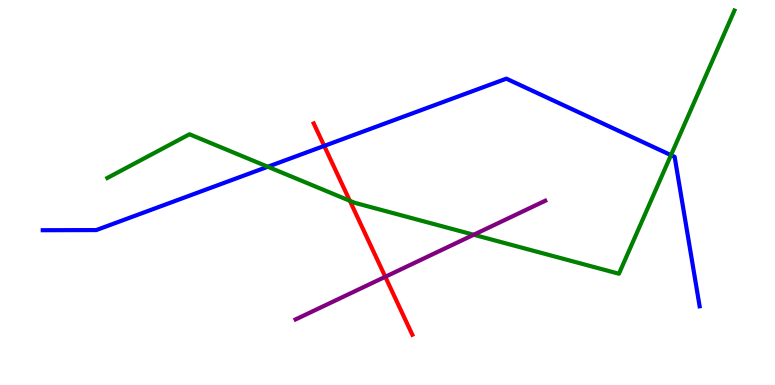[{'lines': ['blue', 'red'], 'intersections': [{'x': 4.18, 'y': 6.21}]}, {'lines': ['green', 'red'], 'intersections': [{'x': 4.51, 'y': 4.79}]}, {'lines': ['purple', 'red'], 'intersections': [{'x': 4.97, 'y': 2.81}]}, {'lines': ['blue', 'green'], 'intersections': [{'x': 3.46, 'y': 5.67}, {'x': 8.66, 'y': 5.97}]}, {'lines': ['blue', 'purple'], 'intersections': []}, {'lines': ['green', 'purple'], 'intersections': [{'x': 6.11, 'y': 3.9}]}]